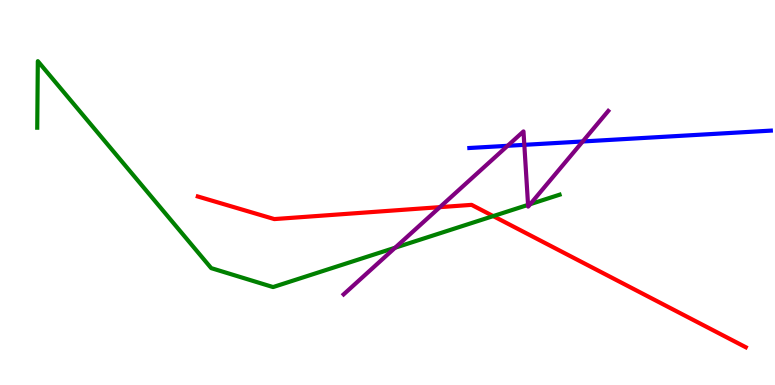[{'lines': ['blue', 'red'], 'intersections': []}, {'lines': ['green', 'red'], 'intersections': [{'x': 6.36, 'y': 4.39}]}, {'lines': ['purple', 'red'], 'intersections': [{'x': 5.68, 'y': 4.62}]}, {'lines': ['blue', 'green'], 'intersections': []}, {'lines': ['blue', 'purple'], 'intersections': [{'x': 6.55, 'y': 6.21}, {'x': 6.77, 'y': 6.24}, {'x': 7.52, 'y': 6.33}]}, {'lines': ['green', 'purple'], 'intersections': [{'x': 5.1, 'y': 3.57}, {'x': 6.81, 'y': 4.68}, {'x': 6.84, 'y': 4.7}]}]